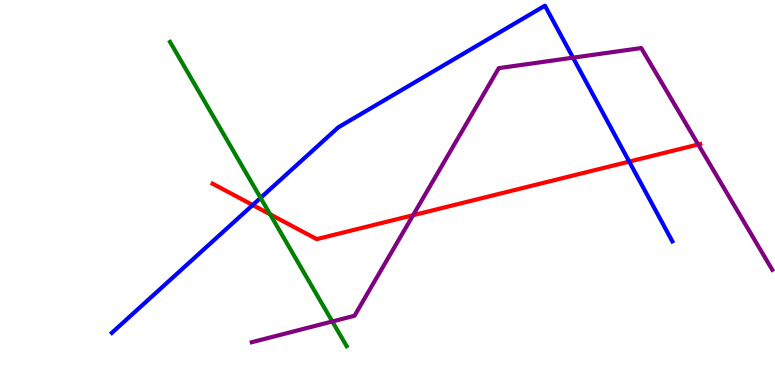[{'lines': ['blue', 'red'], 'intersections': [{'x': 3.26, 'y': 4.67}, {'x': 8.12, 'y': 5.8}]}, {'lines': ['green', 'red'], 'intersections': [{'x': 3.49, 'y': 4.43}]}, {'lines': ['purple', 'red'], 'intersections': [{'x': 5.33, 'y': 4.41}, {'x': 9.01, 'y': 6.25}]}, {'lines': ['blue', 'green'], 'intersections': [{'x': 3.36, 'y': 4.86}]}, {'lines': ['blue', 'purple'], 'intersections': [{'x': 7.39, 'y': 8.5}]}, {'lines': ['green', 'purple'], 'intersections': [{'x': 4.29, 'y': 1.65}]}]